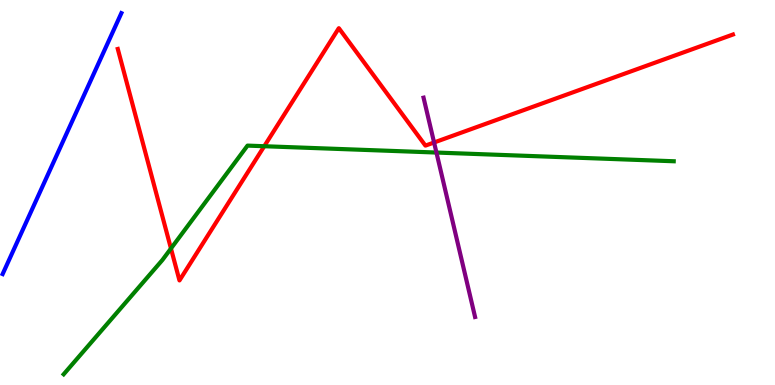[{'lines': ['blue', 'red'], 'intersections': []}, {'lines': ['green', 'red'], 'intersections': [{'x': 2.21, 'y': 3.55}, {'x': 3.41, 'y': 6.2}]}, {'lines': ['purple', 'red'], 'intersections': [{'x': 5.6, 'y': 6.3}]}, {'lines': ['blue', 'green'], 'intersections': []}, {'lines': ['blue', 'purple'], 'intersections': []}, {'lines': ['green', 'purple'], 'intersections': [{'x': 5.63, 'y': 6.04}]}]